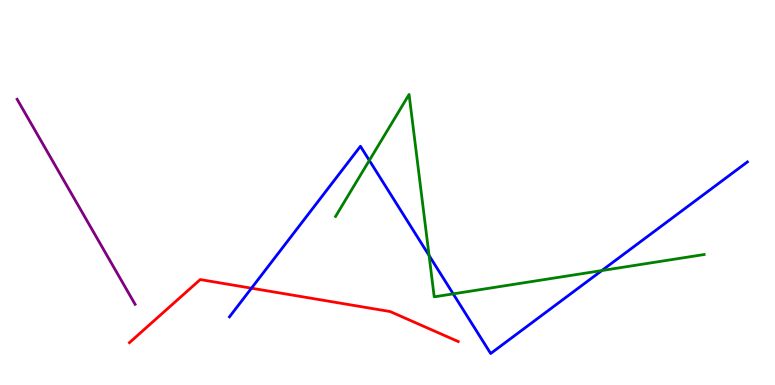[{'lines': ['blue', 'red'], 'intersections': [{'x': 3.24, 'y': 2.51}]}, {'lines': ['green', 'red'], 'intersections': []}, {'lines': ['purple', 'red'], 'intersections': []}, {'lines': ['blue', 'green'], 'intersections': [{'x': 4.77, 'y': 5.83}, {'x': 5.54, 'y': 3.36}, {'x': 5.85, 'y': 2.37}, {'x': 7.77, 'y': 2.97}]}, {'lines': ['blue', 'purple'], 'intersections': []}, {'lines': ['green', 'purple'], 'intersections': []}]